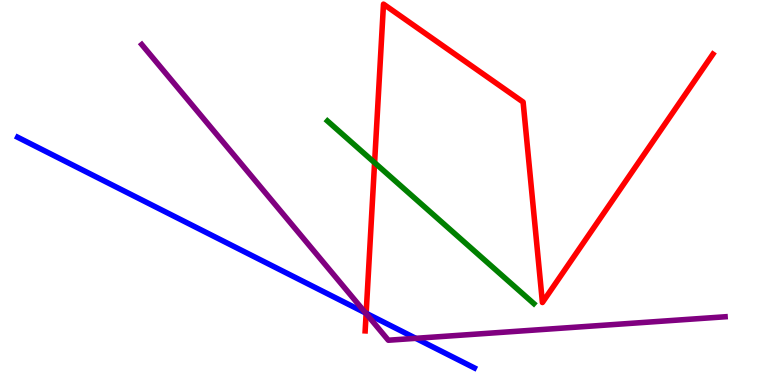[{'lines': ['blue', 'red'], 'intersections': [{'x': 4.72, 'y': 1.86}]}, {'lines': ['green', 'red'], 'intersections': [{'x': 4.83, 'y': 5.77}]}, {'lines': ['purple', 'red'], 'intersections': [{'x': 4.72, 'y': 1.85}]}, {'lines': ['blue', 'green'], 'intersections': []}, {'lines': ['blue', 'purple'], 'intersections': [{'x': 4.72, 'y': 1.87}, {'x': 5.36, 'y': 1.21}]}, {'lines': ['green', 'purple'], 'intersections': []}]